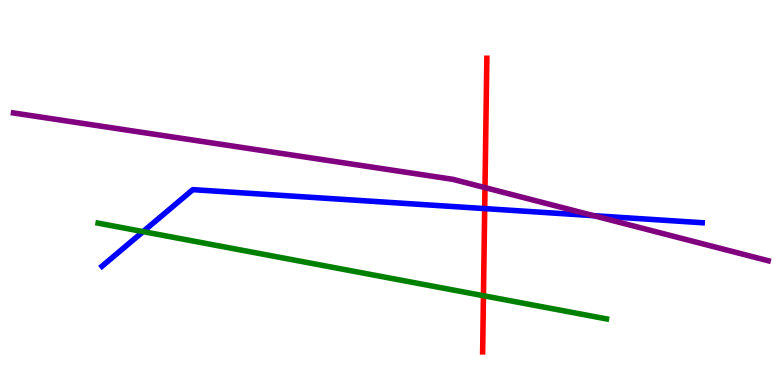[{'lines': ['blue', 'red'], 'intersections': [{'x': 6.25, 'y': 4.58}]}, {'lines': ['green', 'red'], 'intersections': [{'x': 6.24, 'y': 2.32}]}, {'lines': ['purple', 'red'], 'intersections': [{'x': 6.26, 'y': 5.13}]}, {'lines': ['blue', 'green'], 'intersections': [{'x': 1.85, 'y': 3.98}]}, {'lines': ['blue', 'purple'], 'intersections': [{'x': 7.66, 'y': 4.4}]}, {'lines': ['green', 'purple'], 'intersections': []}]